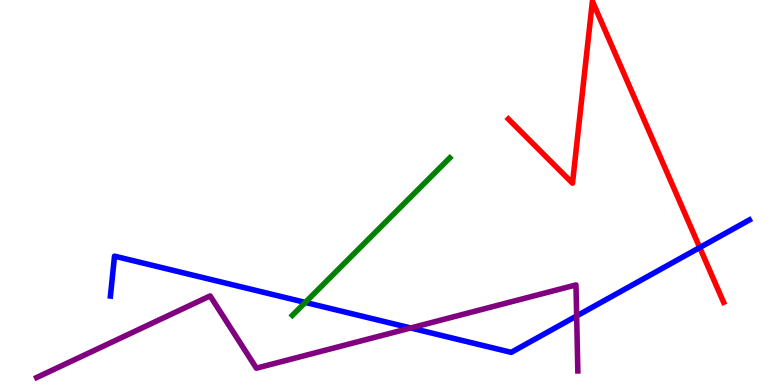[{'lines': ['blue', 'red'], 'intersections': [{'x': 9.03, 'y': 3.57}]}, {'lines': ['green', 'red'], 'intersections': []}, {'lines': ['purple', 'red'], 'intersections': []}, {'lines': ['blue', 'green'], 'intersections': [{'x': 3.94, 'y': 2.14}]}, {'lines': ['blue', 'purple'], 'intersections': [{'x': 5.3, 'y': 1.48}, {'x': 7.44, 'y': 1.79}]}, {'lines': ['green', 'purple'], 'intersections': []}]